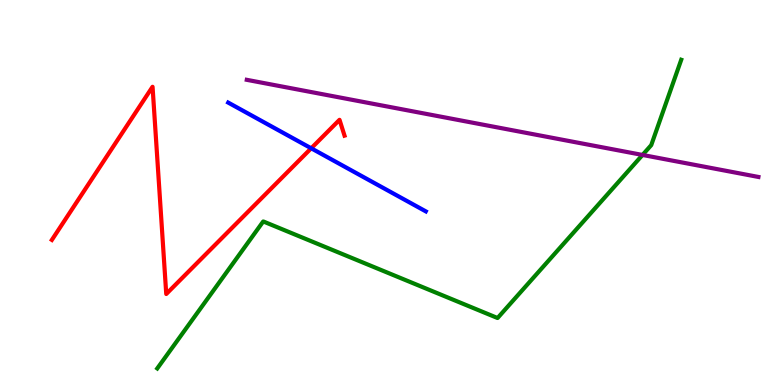[{'lines': ['blue', 'red'], 'intersections': [{'x': 4.02, 'y': 6.15}]}, {'lines': ['green', 'red'], 'intersections': []}, {'lines': ['purple', 'red'], 'intersections': []}, {'lines': ['blue', 'green'], 'intersections': []}, {'lines': ['blue', 'purple'], 'intersections': []}, {'lines': ['green', 'purple'], 'intersections': [{'x': 8.29, 'y': 5.98}]}]